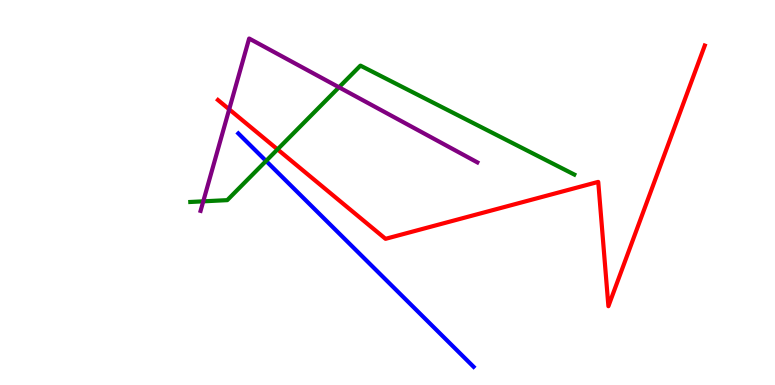[{'lines': ['blue', 'red'], 'intersections': []}, {'lines': ['green', 'red'], 'intersections': [{'x': 3.58, 'y': 6.12}]}, {'lines': ['purple', 'red'], 'intersections': [{'x': 2.96, 'y': 7.16}]}, {'lines': ['blue', 'green'], 'intersections': [{'x': 3.43, 'y': 5.82}]}, {'lines': ['blue', 'purple'], 'intersections': []}, {'lines': ['green', 'purple'], 'intersections': [{'x': 2.62, 'y': 4.77}, {'x': 4.37, 'y': 7.73}]}]